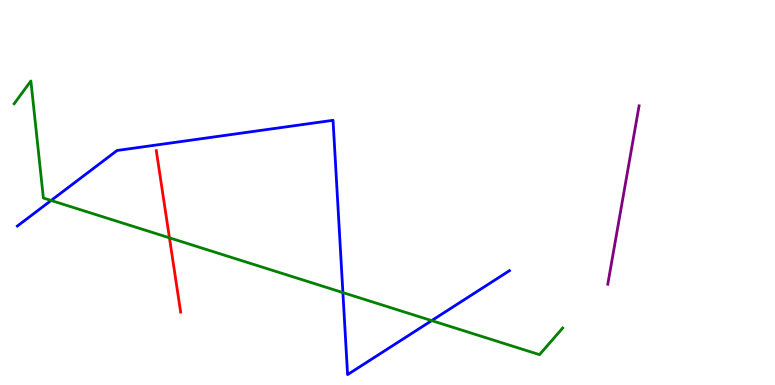[{'lines': ['blue', 'red'], 'intersections': []}, {'lines': ['green', 'red'], 'intersections': [{'x': 2.19, 'y': 3.82}]}, {'lines': ['purple', 'red'], 'intersections': []}, {'lines': ['blue', 'green'], 'intersections': [{'x': 0.66, 'y': 4.79}, {'x': 4.42, 'y': 2.4}, {'x': 5.57, 'y': 1.67}]}, {'lines': ['blue', 'purple'], 'intersections': []}, {'lines': ['green', 'purple'], 'intersections': []}]